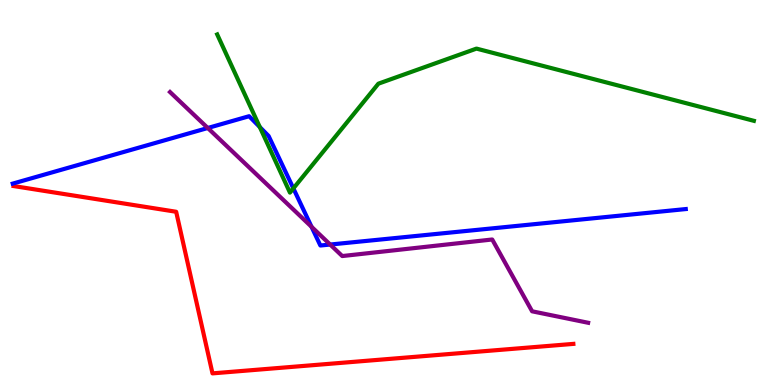[{'lines': ['blue', 'red'], 'intersections': []}, {'lines': ['green', 'red'], 'intersections': []}, {'lines': ['purple', 'red'], 'intersections': []}, {'lines': ['blue', 'green'], 'intersections': [{'x': 3.35, 'y': 6.7}, {'x': 3.79, 'y': 5.11}]}, {'lines': ['blue', 'purple'], 'intersections': [{'x': 2.68, 'y': 6.68}, {'x': 4.02, 'y': 4.11}, {'x': 4.26, 'y': 3.65}]}, {'lines': ['green', 'purple'], 'intersections': []}]